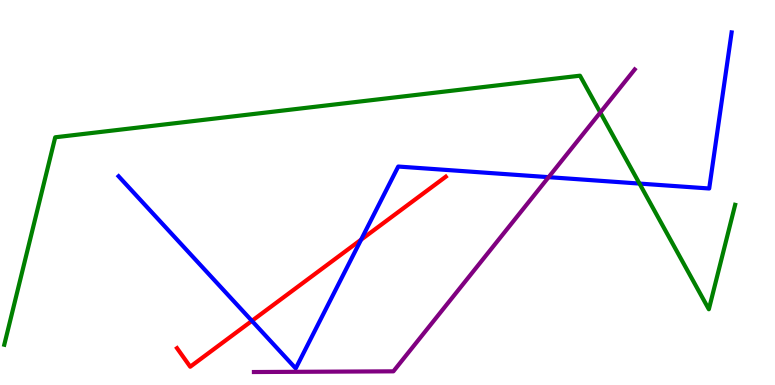[{'lines': ['blue', 'red'], 'intersections': [{'x': 3.25, 'y': 1.67}, {'x': 4.66, 'y': 3.77}]}, {'lines': ['green', 'red'], 'intersections': []}, {'lines': ['purple', 'red'], 'intersections': []}, {'lines': ['blue', 'green'], 'intersections': [{'x': 8.25, 'y': 5.23}]}, {'lines': ['blue', 'purple'], 'intersections': [{'x': 7.08, 'y': 5.4}]}, {'lines': ['green', 'purple'], 'intersections': [{'x': 7.75, 'y': 7.08}]}]